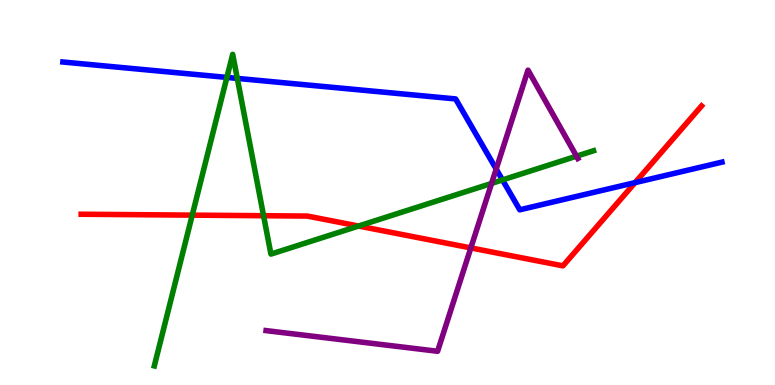[{'lines': ['blue', 'red'], 'intersections': [{'x': 8.19, 'y': 5.26}]}, {'lines': ['green', 'red'], 'intersections': [{'x': 2.48, 'y': 4.41}, {'x': 3.4, 'y': 4.4}, {'x': 4.63, 'y': 4.13}]}, {'lines': ['purple', 'red'], 'intersections': [{'x': 6.08, 'y': 3.56}]}, {'lines': ['blue', 'green'], 'intersections': [{'x': 2.93, 'y': 7.99}, {'x': 3.06, 'y': 7.96}, {'x': 6.48, 'y': 5.33}]}, {'lines': ['blue', 'purple'], 'intersections': [{'x': 6.4, 'y': 5.61}]}, {'lines': ['green', 'purple'], 'intersections': [{'x': 6.34, 'y': 5.24}, {'x': 7.44, 'y': 5.94}]}]